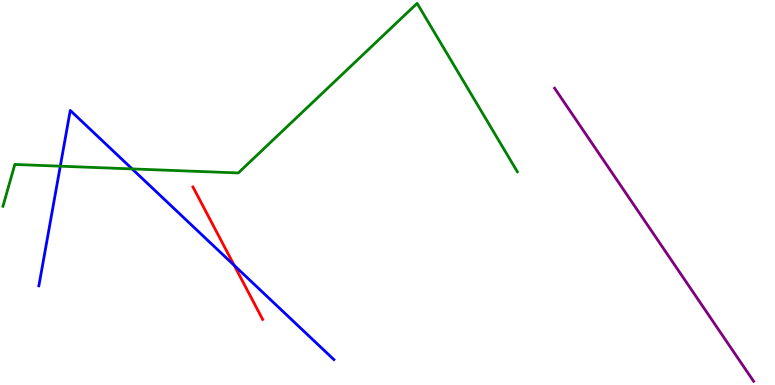[{'lines': ['blue', 'red'], 'intersections': [{'x': 3.02, 'y': 3.11}]}, {'lines': ['green', 'red'], 'intersections': []}, {'lines': ['purple', 'red'], 'intersections': []}, {'lines': ['blue', 'green'], 'intersections': [{'x': 0.778, 'y': 5.68}, {'x': 1.71, 'y': 5.61}]}, {'lines': ['blue', 'purple'], 'intersections': []}, {'lines': ['green', 'purple'], 'intersections': []}]